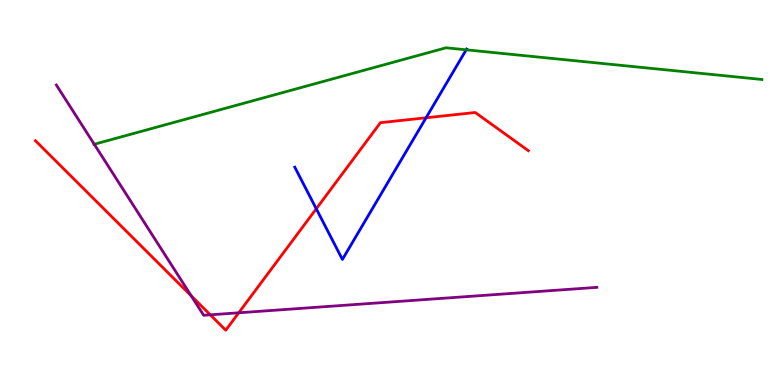[{'lines': ['blue', 'red'], 'intersections': [{'x': 4.08, 'y': 4.58}, {'x': 5.5, 'y': 6.94}]}, {'lines': ['green', 'red'], 'intersections': []}, {'lines': ['purple', 'red'], 'intersections': [{'x': 2.47, 'y': 2.31}, {'x': 2.71, 'y': 1.82}, {'x': 3.08, 'y': 1.88}]}, {'lines': ['blue', 'green'], 'intersections': [{'x': 6.02, 'y': 8.71}]}, {'lines': ['blue', 'purple'], 'intersections': []}, {'lines': ['green', 'purple'], 'intersections': [{'x': 1.22, 'y': 6.25}]}]